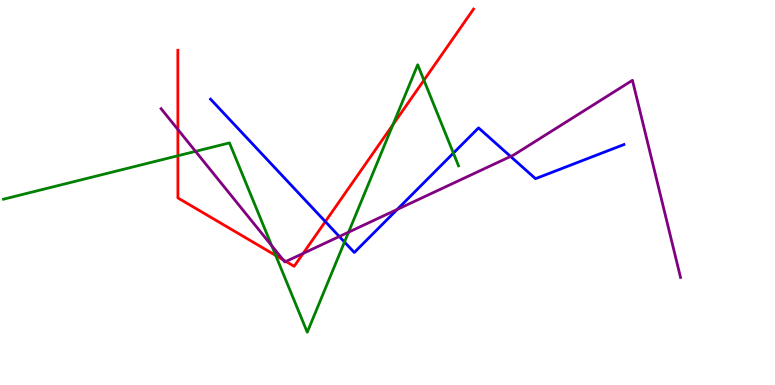[{'lines': ['blue', 'red'], 'intersections': [{'x': 4.2, 'y': 4.24}]}, {'lines': ['green', 'red'], 'intersections': [{'x': 2.3, 'y': 5.95}, {'x': 3.56, 'y': 3.37}, {'x': 5.07, 'y': 6.76}, {'x': 5.47, 'y': 7.92}]}, {'lines': ['purple', 'red'], 'intersections': [{'x': 2.3, 'y': 6.64}, {'x': 3.65, 'y': 3.25}, {'x': 3.69, 'y': 3.21}, {'x': 3.91, 'y': 3.42}]}, {'lines': ['blue', 'green'], 'intersections': [{'x': 4.45, 'y': 3.71}, {'x': 5.85, 'y': 6.02}]}, {'lines': ['blue', 'purple'], 'intersections': [{'x': 4.38, 'y': 3.86}, {'x': 5.13, 'y': 4.56}, {'x': 6.59, 'y': 5.94}]}, {'lines': ['green', 'purple'], 'intersections': [{'x': 2.52, 'y': 6.07}, {'x': 3.51, 'y': 3.62}, {'x': 4.5, 'y': 3.97}]}]